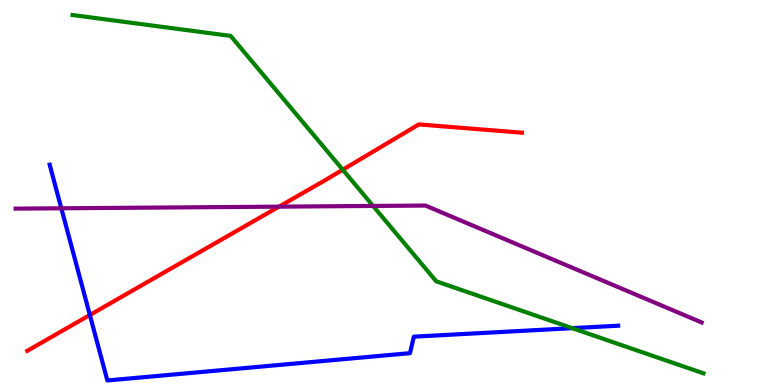[{'lines': ['blue', 'red'], 'intersections': [{'x': 1.16, 'y': 1.82}]}, {'lines': ['green', 'red'], 'intersections': [{'x': 4.42, 'y': 5.59}]}, {'lines': ['purple', 'red'], 'intersections': [{'x': 3.6, 'y': 4.63}]}, {'lines': ['blue', 'green'], 'intersections': [{'x': 7.38, 'y': 1.48}]}, {'lines': ['blue', 'purple'], 'intersections': [{'x': 0.791, 'y': 4.59}]}, {'lines': ['green', 'purple'], 'intersections': [{'x': 4.81, 'y': 4.65}]}]